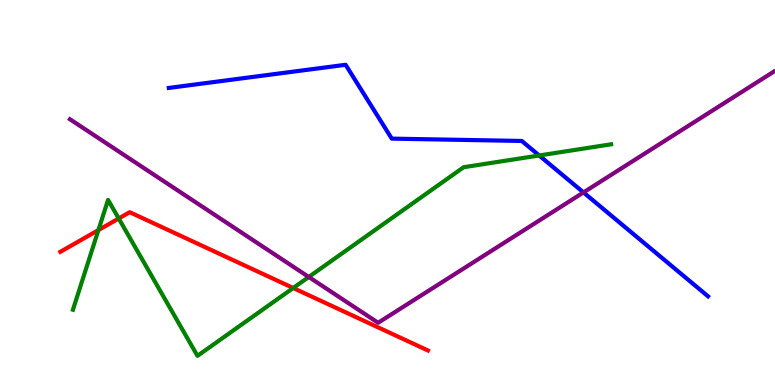[{'lines': ['blue', 'red'], 'intersections': []}, {'lines': ['green', 'red'], 'intersections': [{'x': 1.27, 'y': 4.02}, {'x': 1.53, 'y': 4.33}, {'x': 3.78, 'y': 2.52}]}, {'lines': ['purple', 'red'], 'intersections': []}, {'lines': ['blue', 'green'], 'intersections': [{'x': 6.96, 'y': 5.96}]}, {'lines': ['blue', 'purple'], 'intersections': [{'x': 7.53, 'y': 5.0}]}, {'lines': ['green', 'purple'], 'intersections': [{'x': 3.98, 'y': 2.81}]}]